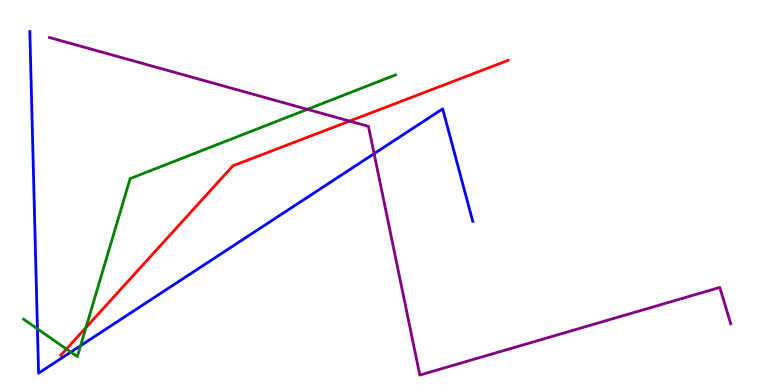[{'lines': ['blue', 'red'], 'intersections': []}, {'lines': ['green', 'red'], 'intersections': [{'x': 0.857, 'y': 0.933}, {'x': 1.11, 'y': 1.49}]}, {'lines': ['purple', 'red'], 'intersections': [{'x': 4.51, 'y': 6.85}]}, {'lines': ['blue', 'green'], 'intersections': [{'x': 0.483, 'y': 1.46}, {'x': 0.913, 'y': 0.855}, {'x': 1.04, 'y': 1.02}]}, {'lines': ['blue', 'purple'], 'intersections': [{'x': 4.83, 'y': 6.01}]}, {'lines': ['green', 'purple'], 'intersections': [{'x': 3.97, 'y': 7.16}]}]